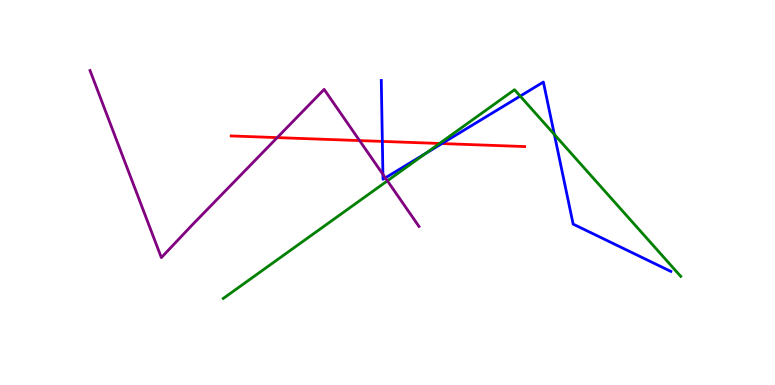[{'lines': ['blue', 'red'], 'intersections': [{'x': 4.93, 'y': 6.33}, {'x': 5.7, 'y': 6.27}]}, {'lines': ['green', 'red'], 'intersections': [{'x': 5.67, 'y': 6.27}]}, {'lines': ['purple', 'red'], 'intersections': [{'x': 3.58, 'y': 6.43}, {'x': 4.64, 'y': 6.35}]}, {'lines': ['blue', 'green'], 'intersections': [{'x': 5.49, 'y': 6.01}, {'x': 6.71, 'y': 7.5}, {'x': 7.15, 'y': 6.51}]}, {'lines': ['blue', 'purple'], 'intersections': [{'x': 4.94, 'y': 5.47}, {'x': 4.97, 'y': 5.38}]}, {'lines': ['green', 'purple'], 'intersections': [{'x': 5.0, 'y': 5.3}]}]